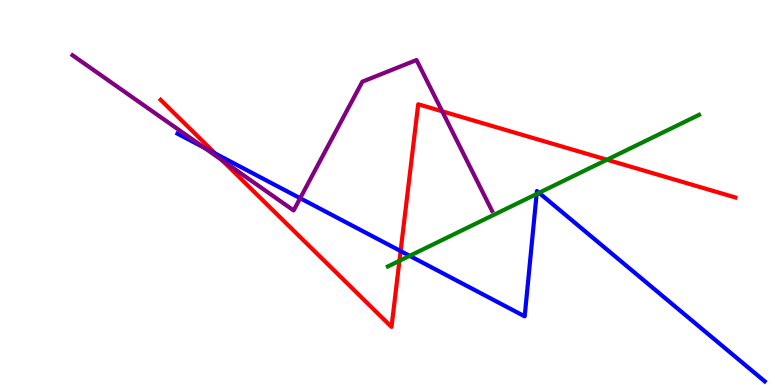[{'lines': ['blue', 'red'], 'intersections': [{'x': 2.78, 'y': 6.01}, {'x': 5.17, 'y': 3.48}]}, {'lines': ['green', 'red'], 'intersections': [{'x': 5.15, 'y': 3.23}, {'x': 7.83, 'y': 5.85}]}, {'lines': ['purple', 'red'], 'intersections': [{'x': 2.86, 'y': 5.84}, {'x': 5.71, 'y': 7.11}]}, {'lines': ['blue', 'green'], 'intersections': [{'x': 5.29, 'y': 3.36}, {'x': 6.92, 'y': 4.96}, {'x': 6.96, 'y': 4.99}]}, {'lines': ['blue', 'purple'], 'intersections': [{'x': 2.64, 'y': 6.16}, {'x': 3.87, 'y': 4.85}]}, {'lines': ['green', 'purple'], 'intersections': []}]